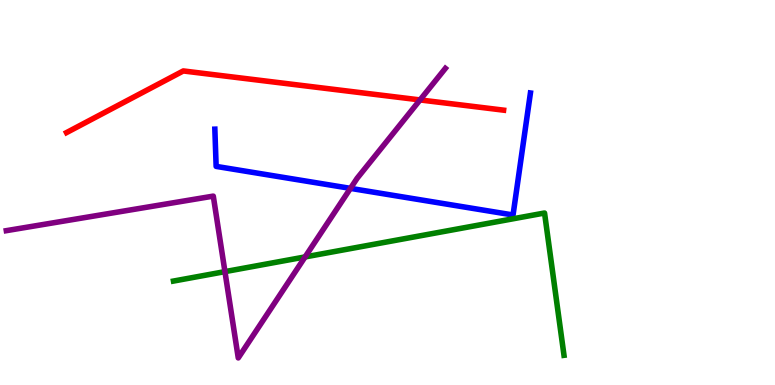[{'lines': ['blue', 'red'], 'intersections': []}, {'lines': ['green', 'red'], 'intersections': []}, {'lines': ['purple', 'red'], 'intersections': [{'x': 5.42, 'y': 7.4}]}, {'lines': ['blue', 'green'], 'intersections': []}, {'lines': ['blue', 'purple'], 'intersections': [{'x': 4.52, 'y': 5.11}]}, {'lines': ['green', 'purple'], 'intersections': [{'x': 2.9, 'y': 2.94}, {'x': 3.94, 'y': 3.33}]}]